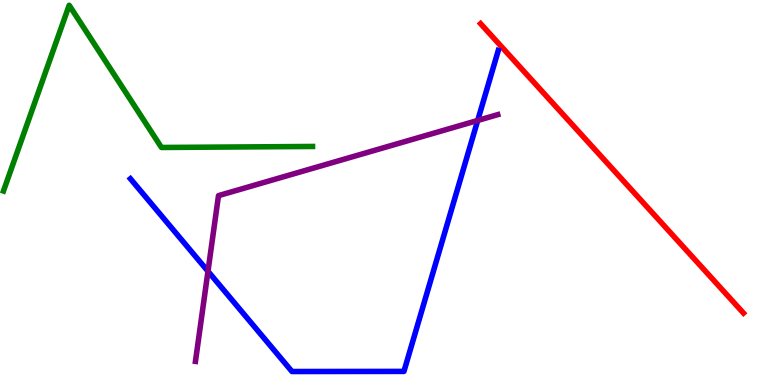[{'lines': ['blue', 'red'], 'intersections': []}, {'lines': ['green', 'red'], 'intersections': []}, {'lines': ['purple', 'red'], 'intersections': []}, {'lines': ['blue', 'green'], 'intersections': []}, {'lines': ['blue', 'purple'], 'intersections': [{'x': 2.68, 'y': 2.95}, {'x': 6.16, 'y': 6.87}]}, {'lines': ['green', 'purple'], 'intersections': []}]